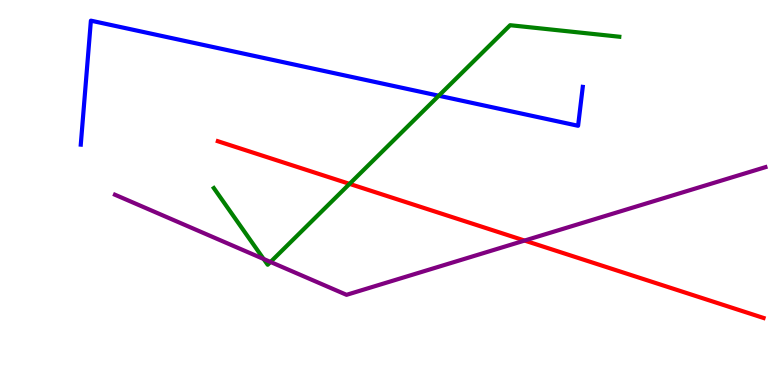[{'lines': ['blue', 'red'], 'intersections': []}, {'lines': ['green', 'red'], 'intersections': [{'x': 4.51, 'y': 5.22}]}, {'lines': ['purple', 'red'], 'intersections': [{'x': 6.77, 'y': 3.75}]}, {'lines': ['blue', 'green'], 'intersections': [{'x': 5.66, 'y': 7.51}]}, {'lines': ['blue', 'purple'], 'intersections': []}, {'lines': ['green', 'purple'], 'intersections': [{'x': 3.4, 'y': 3.27}, {'x': 3.49, 'y': 3.2}]}]